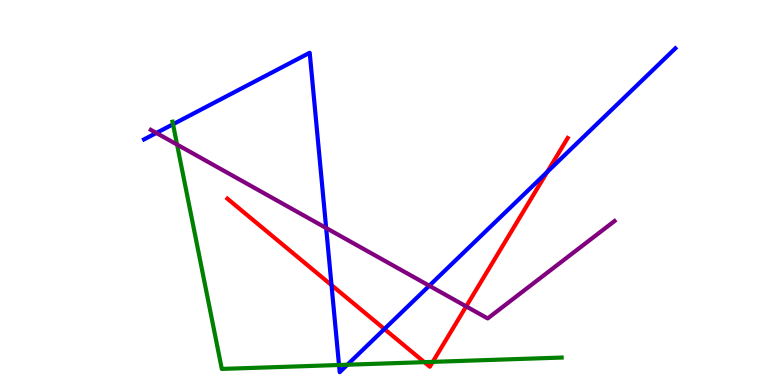[{'lines': ['blue', 'red'], 'intersections': [{'x': 4.28, 'y': 2.59}, {'x': 4.96, 'y': 1.45}, {'x': 7.06, 'y': 5.53}]}, {'lines': ['green', 'red'], 'intersections': [{'x': 5.48, 'y': 0.593}, {'x': 5.58, 'y': 0.601}]}, {'lines': ['purple', 'red'], 'intersections': [{'x': 6.02, 'y': 2.04}]}, {'lines': ['blue', 'green'], 'intersections': [{'x': 2.23, 'y': 6.77}, {'x': 4.37, 'y': 0.519}, {'x': 4.48, 'y': 0.527}]}, {'lines': ['blue', 'purple'], 'intersections': [{'x': 2.02, 'y': 6.55}, {'x': 4.21, 'y': 4.08}, {'x': 5.54, 'y': 2.58}]}, {'lines': ['green', 'purple'], 'intersections': [{'x': 2.28, 'y': 6.25}]}]